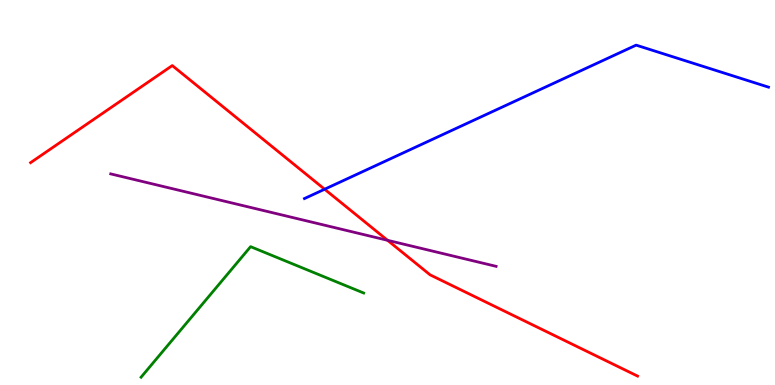[{'lines': ['blue', 'red'], 'intersections': [{'x': 4.19, 'y': 5.08}]}, {'lines': ['green', 'red'], 'intersections': []}, {'lines': ['purple', 'red'], 'intersections': [{'x': 5.0, 'y': 3.76}]}, {'lines': ['blue', 'green'], 'intersections': []}, {'lines': ['blue', 'purple'], 'intersections': []}, {'lines': ['green', 'purple'], 'intersections': []}]